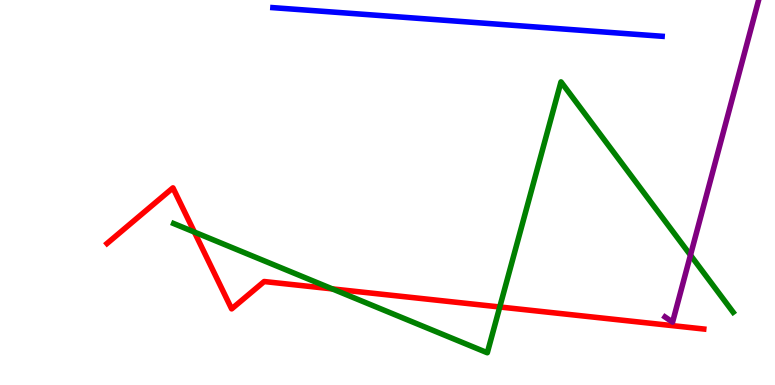[{'lines': ['blue', 'red'], 'intersections': []}, {'lines': ['green', 'red'], 'intersections': [{'x': 2.51, 'y': 3.97}, {'x': 4.29, 'y': 2.5}, {'x': 6.45, 'y': 2.03}]}, {'lines': ['purple', 'red'], 'intersections': []}, {'lines': ['blue', 'green'], 'intersections': []}, {'lines': ['blue', 'purple'], 'intersections': []}, {'lines': ['green', 'purple'], 'intersections': [{'x': 8.91, 'y': 3.37}]}]